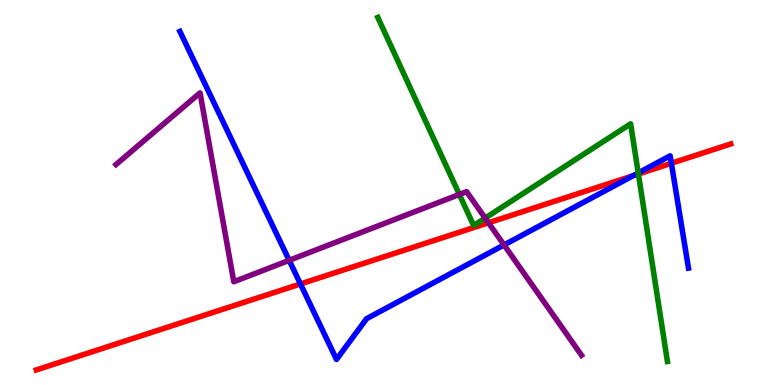[{'lines': ['blue', 'red'], 'intersections': [{'x': 3.88, 'y': 2.62}, {'x': 8.17, 'y': 5.44}, {'x': 8.66, 'y': 5.76}]}, {'lines': ['green', 'red'], 'intersections': [{'x': 8.24, 'y': 5.48}]}, {'lines': ['purple', 'red'], 'intersections': [{'x': 6.3, 'y': 4.21}]}, {'lines': ['blue', 'green'], 'intersections': [{'x': 8.24, 'y': 5.51}]}, {'lines': ['blue', 'purple'], 'intersections': [{'x': 3.73, 'y': 3.24}, {'x': 6.5, 'y': 3.64}]}, {'lines': ['green', 'purple'], 'intersections': [{'x': 5.93, 'y': 4.95}, {'x': 6.26, 'y': 4.34}]}]